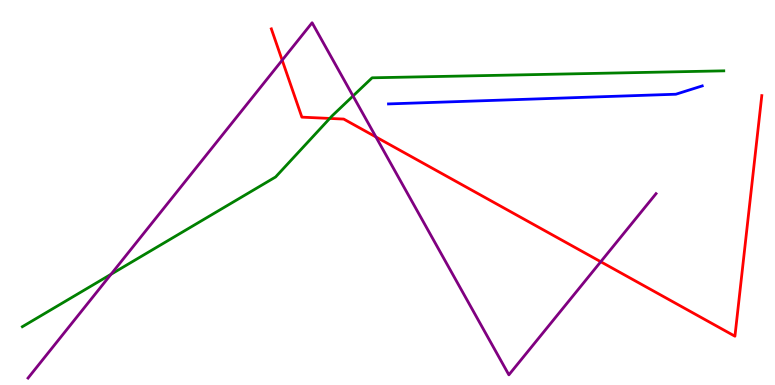[{'lines': ['blue', 'red'], 'intersections': []}, {'lines': ['green', 'red'], 'intersections': [{'x': 4.25, 'y': 6.92}]}, {'lines': ['purple', 'red'], 'intersections': [{'x': 3.64, 'y': 8.44}, {'x': 4.85, 'y': 6.44}, {'x': 7.75, 'y': 3.2}]}, {'lines': ['blue', 'green'], 'intersections': []}, {'lines': ['blue', 'purple'], 'intersections': []}, {'lines': ['green', 'purple'], 'intersections': [{'x': 1.43, 'y': 2.88}, {'x': 4.56, 'y': 7.51}]}]